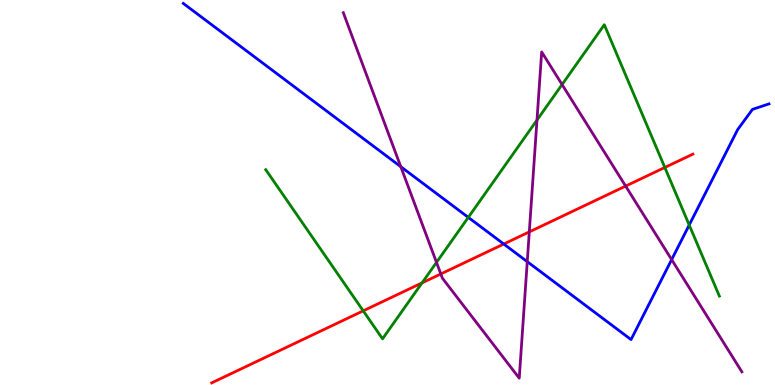[{'lines': ['blue', 'red'], 'intersections': [{'x': 6.5, 'y': 3.66}]}, {'lines': ['green', 'red'], 'intersections': [{'x': 4.69, 'y': 1.93}, {'x': 5.45, 'y': 2.65}, {'x': 8.58, 'y': 5.65}]}, {'lines': ['purple', 'red'], 'intersections': [{'x': 5.69, 'y': 2.88}, {'x': 6.83, 'y': 3.98}, {'x': 8.07, 'y': 5.17}]}, {'lines': ['blue', 'green'], 'intersections': [{'x': 6.04, 'y': 4.35}, {'x': 8.89, 'y': 4.16}]}, {'lines': ['blue', 'purple'], 'intersections': [{'x': 5.17, 'y': 5.67}, {'x': 6.8, 'y': 3.2}, {'x': 8.67, 'y': 3.26}]}, {'lines': ['green', 'purple'], 'intersections': [{'x': 5.63, 'y': 3.18}, {'x': 6.93, 'y': 6.88}, {'x': 7.25, 'y': 7.8}]}]